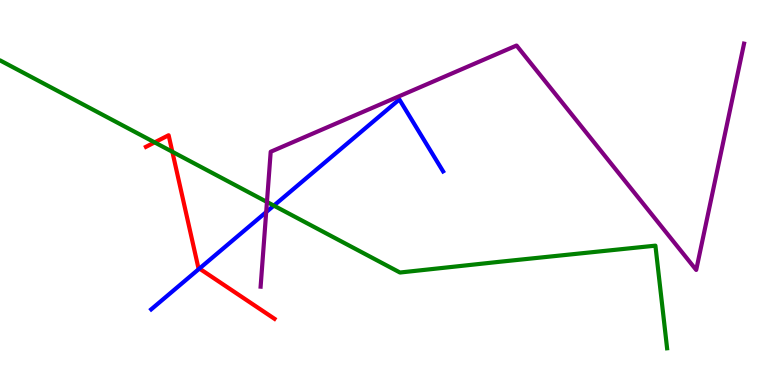[{'lines': ['blue', 'red'], 'intersections': [{'x': 2.57, 'y': 3.02}]}, {'lines': ['green', 'red'], 'intersections': [{'x': 2.0, 'y': 6.3}, {'x': 2.22, 'y': 6.06}]}, {'lines': ['purple', 'red'], 'intersections': []}, {'lines': ['blue', 'green'], 'intersections': [{'x': 3.53, 'y': 4.66}]}, {'lines': ['blue', 'purple'], 'intersections': [{'x': 3.43, 'y': 4.49}]}, {'lines': ['green', 'purple'], 'intersections': [{'x': 3.44, 'y': 4.75}]}]